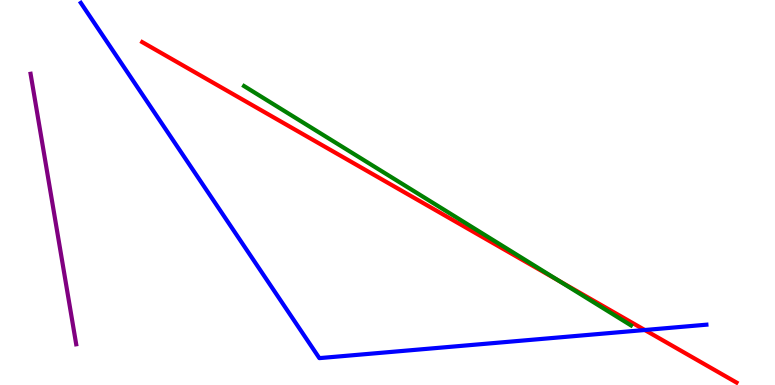[{'lines': ['blue', 'red'], 'intersections': [{'x': 8.32, 'y': 1.43}]}, {'lines': ['green', 'red'], 'intersections': [{'x': 7.21, 'y': 2.7}]}, {'lines': ['purple', 'red'], 'intersections': []}, {'lines': ['blue', 'green'], 'intersections': []}, {'lines': ['blue', 'purple'], 'intersections': []}, {'lines': ['green', 'purple'], 'intersections': []}]